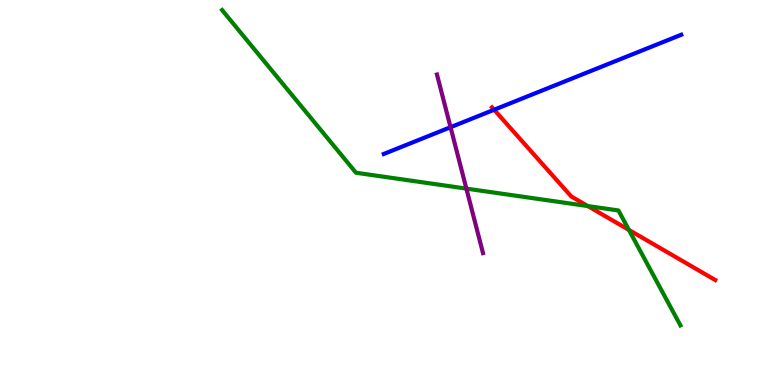[{'lines': ['blue', 'red'], 'intersections': [{'x': 6.38, 'y': 7.15}]}, {'lines': ['green', 'red'], 'intersections': [{'x': 7.58, 'y': 4.65}, {'x': 8.12, 'y': 4.03}]}, {'lines': ['purple', 'red'], 'intersections': []}, {'lines': ['blue', 'green'], 'intersections': []}, {'lines': ['blue', 'purple'], 'intersections': [{'x': 5.81, 'y': 6.7}]}, {'lines': ['green', 'purple'], 'intersections': [{'x': 6.02, 'y': 5.1}]}]